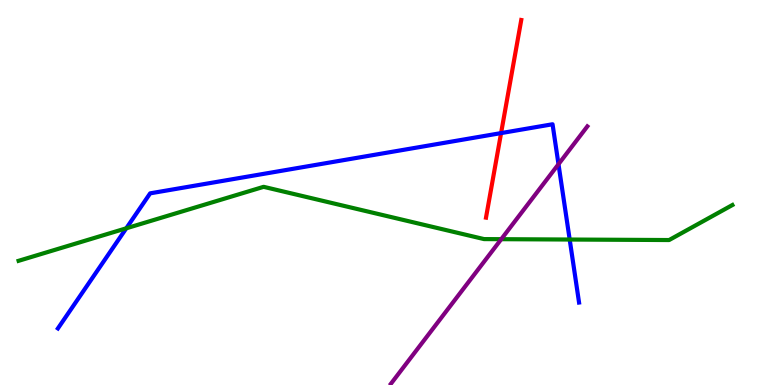[{'lines': ['blue', 'red'], 'intersections': [{'x': 6.47, 'y': 6.54}]}, {'lines': ['green', 'red'], 'intersections': []}, {'lines': ['purple', 'red'], 'intersections': []}, {'lines': ['blue', 'green'], 'intersections': [{'x': 1.63, 'y': 4.07}, {'x': 7.35, 'y': 3.78}]}, {'lines': ['blue', 'purple'], 'intersections': [{'x': 7.21, 'y': 5.74}]}, {'lines': ['green', 'purple'], 'intersections': [{'x': 6.47, 'y': 3.79}]}]